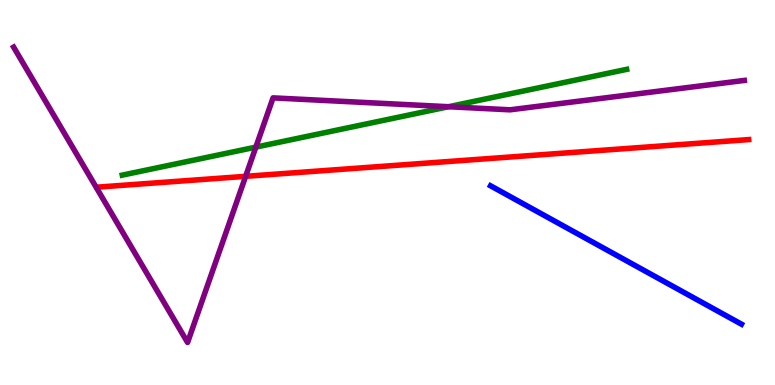[{'lines': ['blue', 'red'], 'intersections': []}, {'lines': ['green', 'red'], 'intersections': []}, {'lines': ['purple', 'red'], 'intersections': [{'x': 3.17, 'y': 5.42}]}, {'lines': ['blue', 'green'], 'intersections': []}, {'lines': ['blue', 'purple'], 'intersections': []}, {'lines': ['green', 'purple'], 'intersections': [{'x': 3.3, 'y': 6.18}, {'x': 5.79, 'y': 7.23}]}]